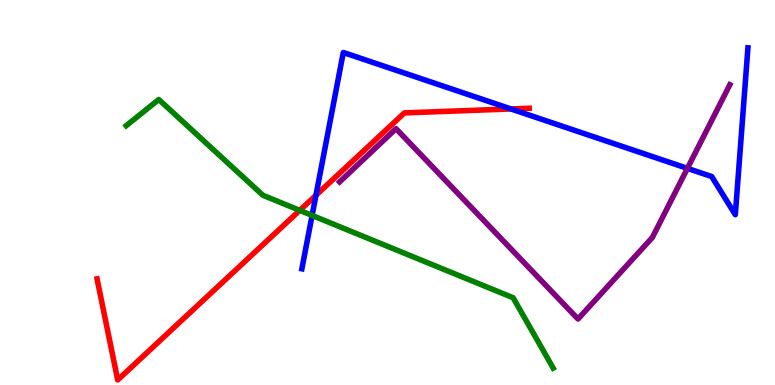[{'lines': ['blue', 'red'], 'intersections': [{'x': 4.08, 'y': 4.93}, {'x': 6.59, 'y': 7.17}]}, {'lines': ['green', 'red'], 'intersections': [{'x': 3.87, 'y': 4.54}]}, {'lines': ['purple', 'red'], 'intersections': []}, {'lines': ['blue', 'green'], 'intersections': [{'x': 4.03, 'y': 4.4}]}, {'lines': ['blue', 'purple'], 'intersections': [{'x': 8.87, 'y': 5.63}]}, {'lines': ['green', 'purple'], 'intersections': []}]